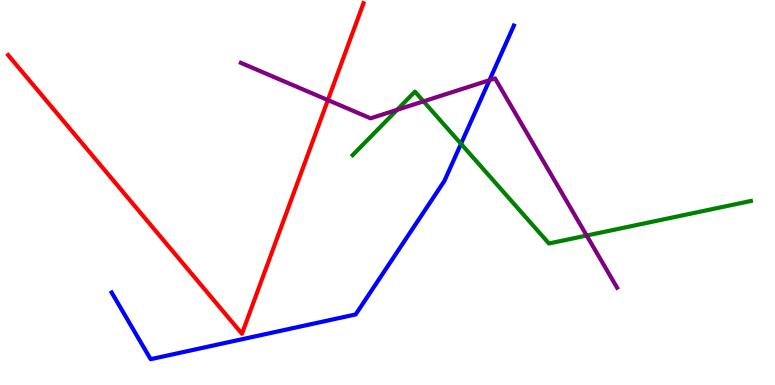[{'lines': ['blue', 'red'], 'intersections': []}, {'lines': ['green', 'red'], 'intersections': []}, {'lines': ['purple', 'red'], 'intersections': [{'x': 4.23, 'y': 7.4}]}, {'lines': ['blue', 'green'], 'intersections': [{'x': 5.95, 'y': 6.26}]}, {'lines': ['blue', 'purple'], 'intersections': [{'x': 6.32, 'y': 7.92}]}, {'lines': ['green', 'purple'], 'intersections': [{'x': 5.12, 'y': 7.15}, {'x': 5.46, 'y': 7.37}, {'x': 7.57, 'y': 3.88}]}]